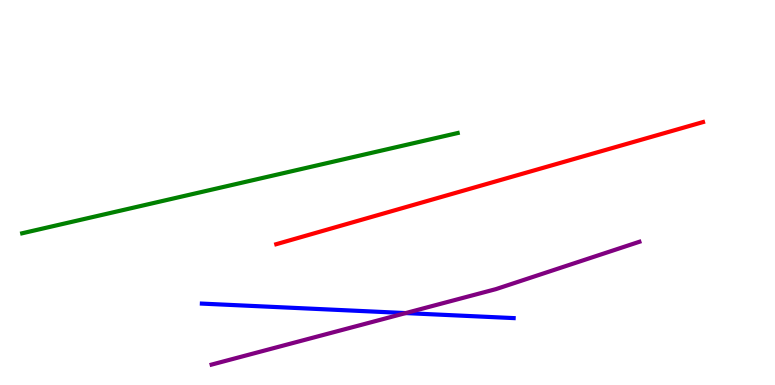[{'lines': ['blue', 'red'], 'intersections': []}, {'lines': ['green', 'red'], 'intersections': []}, {'lines': ['purple', 'red'], 'intersections': []}, {'lines': ['blue', 'green'], 'intersections': []}, {'lines': ['blue', 'purple'], 'intersections': [{'x': 5.23, 'y': 1.87}]}, {'lines': ['green', 'purple'], 'intersections': []}]